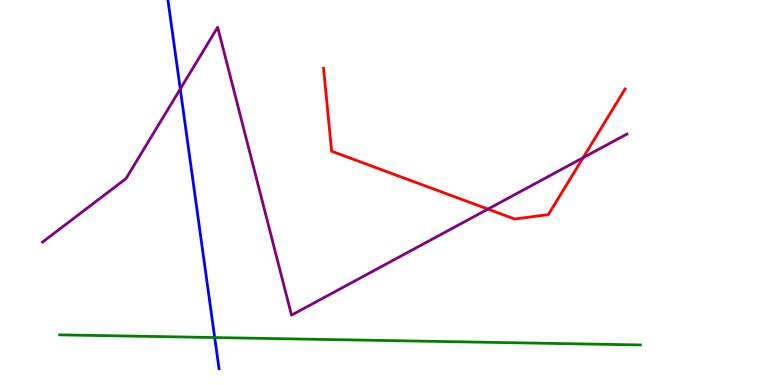[{'lines': ['blue', 'red'], 'intersections': []}, {'lines': ['green', 'red'], 'intersections': []}, {'lines': ['purple', 'red'], 'intersections': [{'x': 6.3, 'y': 4.57}, {'x': 7.52, 'y': 5.9}]}, {'lines': ['blue', 'green'], 'intersections': [{'x': 2.77, 'y': 1.23}]}, {'lines': ['blue', 'purple'], 'intersections': [{'x': 2.33, 'y': 7.69}]}, {'lines': ['green', 'purple'], 'intersections': []}]